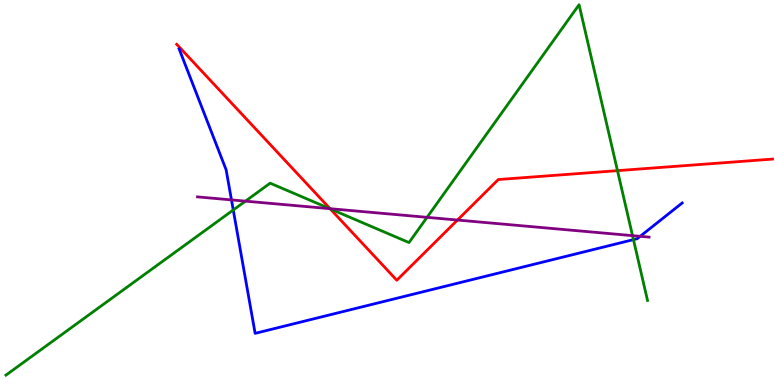[{'lines': ['blue', 'red'], 'intersections': []}, {'lines': ['green', 'red'], 'intersections': [{'x': 4.26, 'y': 4.57}, {'x': 7.97, 'y': 5.57}]}, {'lines': ['purple', 'red'], 'intersections': [{'x': 4.26, 'y': 4.58}, {'x': 5.9, 'y': 4.28}]}, {'lines': ['blue', 'green'], 'intersections': [{'x': 3.01, 'y': 4.55}, {'x': 8.17, 'y': 3.78}]}, {'lines': ['blue', 'purple'], 'intersections': [{'x': 2.99, 'y': 4.81}, {'x': 8.26, 'y': 3.86}]}, {'lines': ['green', 'purple'], 'intersections': [{'x': 3.17, 'y': 4.78}, {'x': 4.25, 'y': 4.58}, {'x': 5.51, 'y': 4.36}, {'x': 8.16, 'y': 3.88}]}]